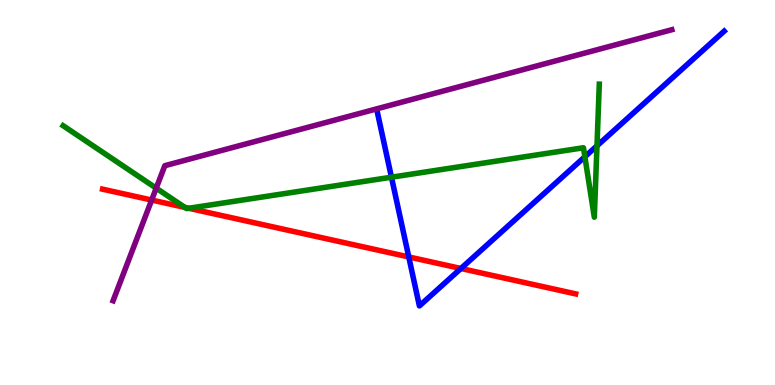[{'lines': ['blue', 'red'], 'intersections': [{'x': 5.27, 'y': 3.33}, {'x': 5.95, 'y': 3.03}]}, {'lines': ['green', 'red'], 'intersections': [{'x': 2.39, 'y': 4.61}, {'x': 2.44, 'y': 4.59}]}, {'lines': ['purple', 'red'], 'intersections': [{'x': 1.96, 'y': 4.8}]}, {'lines': ['blue', 'green'], 'intersections': [{'x': 5.05, 'y': 5.4}, {'x': 7.55, 'y': 5.93}, {'x': 7.7, 'y': 6.21}]}, {'lines': ['blue', 'purple'], 'intersections': []}, {'lines': ['green', 'purple'], 'intersections': [{'x': 2.02, 'y': 5.11}]}]